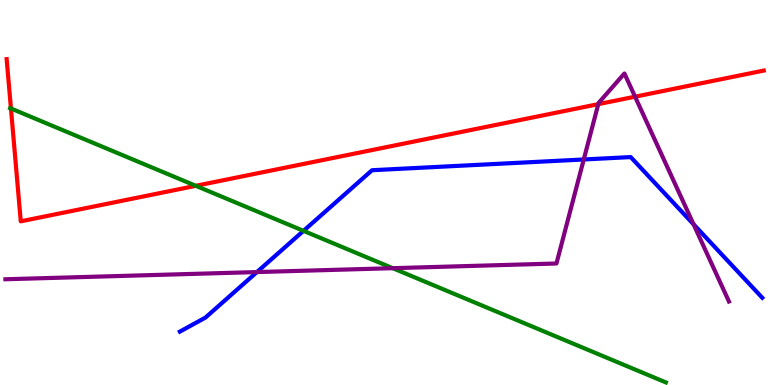[{'lines': ['blue', 'red'], 'intersections': []}, {'lines': ['green', 'red'], 'intersections': [{'x': 0.141, 'y': 7.18}, {'x': 2.53, 'y': 5.17}]}, {'lines': ['purple', 'red'], 'intersections': [{'x': 7.72, 'y': 7.29}, {'x': 8.19, 'y': 7.49}]}, {'lines': ['blue', 'green'], 'intersections': [{'x': 3.92, 'y': 4.0}]}, {'lines': ['blue', 'purple'], 'intersections': [{'x': 3.32, 'y': 2.93}, {'x': 7.53, 'y': 5.86}, {'x': 8.95, 'y': 4.17}]}, {'lines': ['green', 'purple'], 'intersections': [{'x': 5.07, 'y': 3.03}]}]